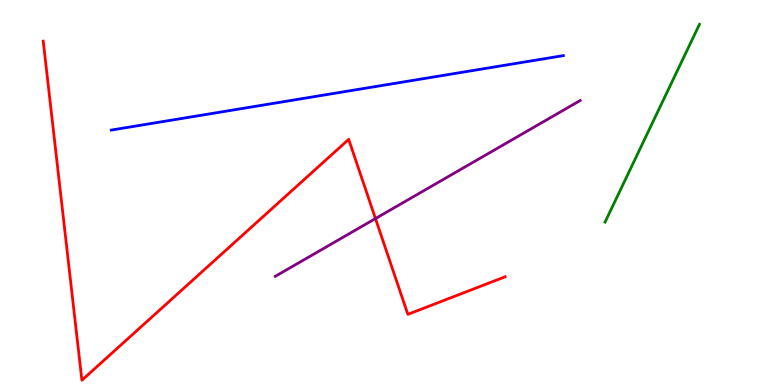[{'lines': ['blue', 'red'], 'intersections': []}, {'lines': ['green', 'red'], 'intersections': []}, {'lines': ['purple', 'red'], 'intersections': [{'x': 4.84, 'y': 4.32}]}, {'lines': ['blue', 'green'], 'intersections': []}, {'lines': ['blue', 'purple'], 'intersections': []}, {'lines': ['green', 'purple'], 'intersections': []}]